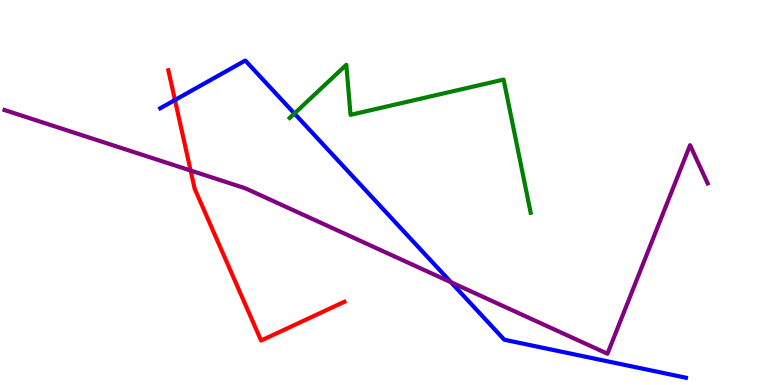[{'lines': ['blue', 'red'], 'intersections': [{'x': 2.26, 'y': 7.4}]}, {'lines': ['green', 'red'], 'intersections': []}, {'lines': ['purple', 'red'], 'intersections': [{'x': 2.46, 'y': 5.57}]}, {'lines': ['blue', 'green'], 'intersections': [{'x': 3.8, 'y': 7.05}]}, {'lines': ['blue', 'purple'], 'intersections': [{'x': 5.82, 'y': 2.67}]}, {'lines': ['green', 'purple'], 'intersections': []}]